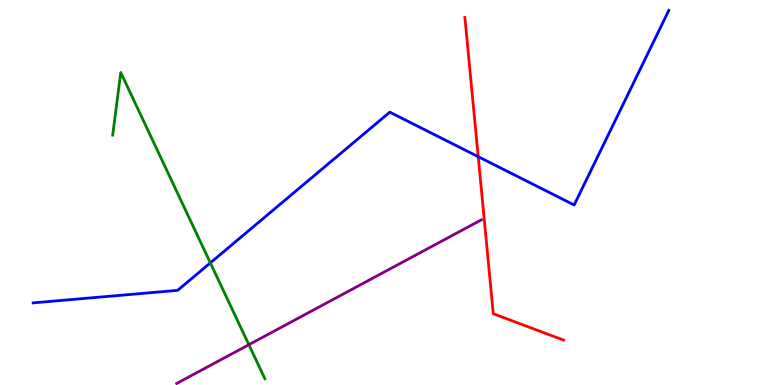[{'lines': ['blue', 'red'], 'intersections': [{'x': 6.17, 'y': 5.93}]}, {'lines': ['green', 'red'], 'intersections': []}, {'lines': ['purple', 'red'], 'intersections': []}, {'lines': ['blue', 'green'], 'intersections': [{'x': 2.71, 'y': 3.17}]}, {'lines': ['blue', 'purple'], 'intersections': []}, {'lines': ['green', 'purple'], 'intersections': [{'x': 3.21, 'y': 1.05}]}]